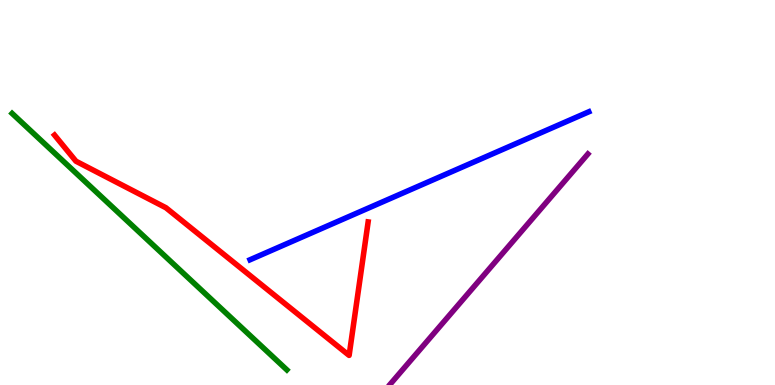[{'lines': ['blue', 'red'], 'intersections': []}, {'lines': ['green', 'red'], 'intersections': []}, {'lines': ['purple', 'red'], 'intersections': []}, {'lines': ['blue', 'green'], 'intersections': []}, {'lines': ['blue', 'purple'], 'intersections': []}, {'lines': ['green', 'purple'], 'intersections': []}]